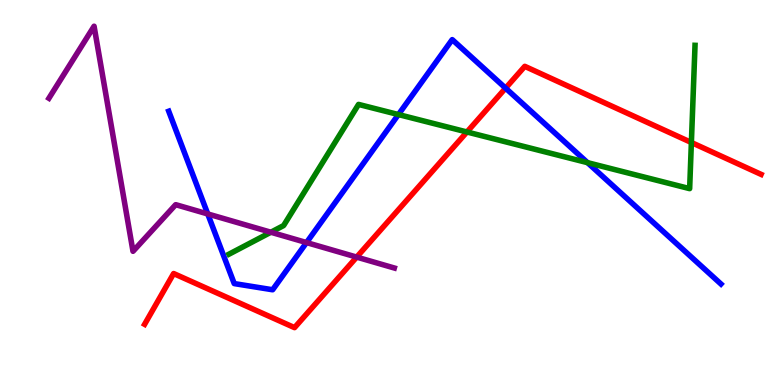[{'lines': ['blue', 'red'], 'intersections': [{'x': 6.52, 'y': 7.71}]}, {'lines': ['green', 'red'], 'intersections': [{'x': 6.03, 'y': 6.57}, {'x': 8.92, 'y': 6.3}]}, {'lines': ['purple', 'red'], 'intersections': [{'x': 4.6, 'y': 3.32}]}, {'lines': ['blue', 'green'], 'intersections': [{'x': 5.14, 'y': 7.02}, {'x': 7.58, 'y': 5.78}]}, {'lines': ['blue', 'purple'], 'intersections': [{'x': 2.68, 'y': 4.44}, {'x': 3.96, 'y': 3.7}]}, {'lines': ['green', 'purple'], 'intersections': [{'x': 3.49, 'y': 3.97}]}]